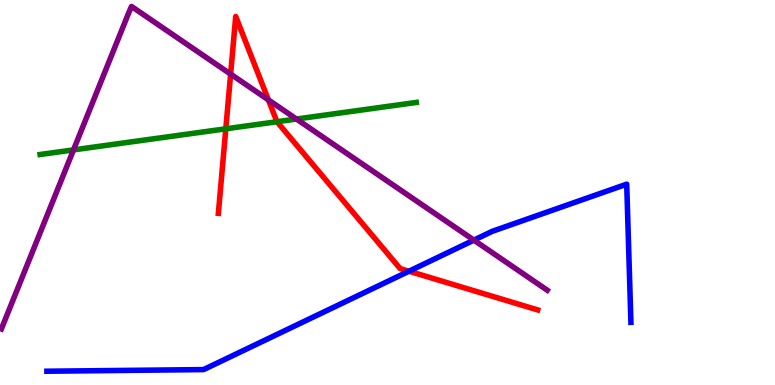[{'lines': ['blue', 'red'], 'intersections': [{'x': 5.28, 'y': 2.96}]}, {'lines': ['green', 'red'], 'intersections': [{'x': 2.91, 'y': 6.65}, {'x': 3.57, 'y': 6.84}]}, {'lines': ['purple', 'red'], 'intersections': [{'x': 2.98, 'y': 8.08}, {'x': 3.46, 'y': 7.41}]}, {'lines': ['blue', 'green'], 'intersections': []}, {'lines': ['blue', 'purple'], 'intersections': [{'x': 6.11, 'y': 3.76}]}, {'lines': ['green', 'purple'], 'intersections': [{'x': 0.949, 'y': 6.11}, {'x': 3.83, 'y': 6.91}]}]